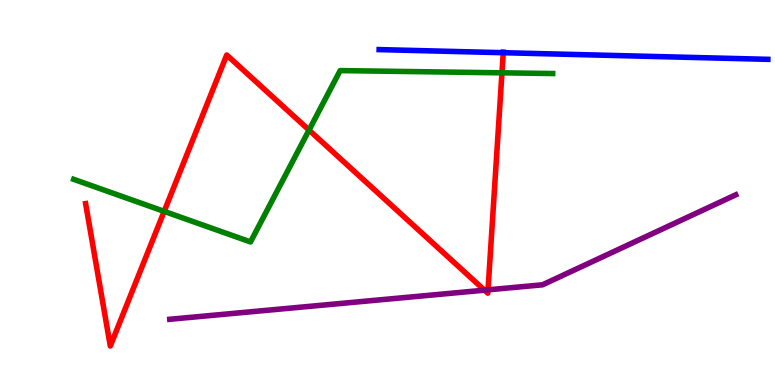[{'lines': ['blue', 'red'], 'intersections': [{'x': 6.49, 'y': 8.63}]}, {'lines': ['green', 'red'], 'intersections': [{'x': 2.12, 'y': 4.51}, {'x': 3.99, 'y': 6.62}, {'x': 6.48, 'y': 8.11}]}, {'lines': ['purple', 'red'], 'intersections': [{'x': 6.25, 'y': 2.46}, {'x': 6.3, 'y': 2.47}]}, {'lines': ['blue', 'green'], 'intersections': []}, {'lines': ['blue', 'purple'], 'intersections': []}, {'lines': ['green', 'purple'], 'intersections': []}]